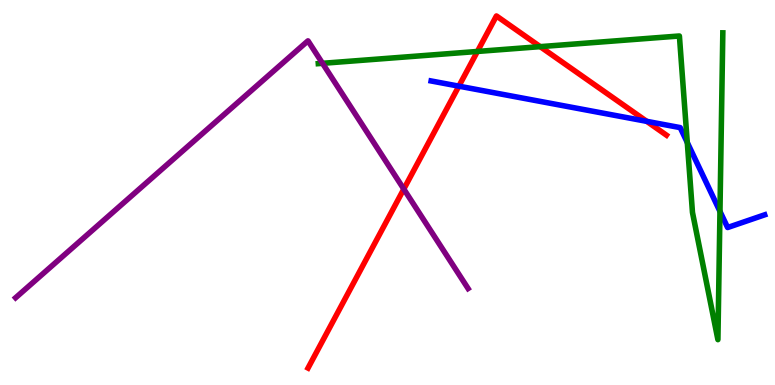[{'lines': ['blue', 'red'], 'intersections': [{'x': 5.92, 'y': 7.76}, {'x': 8.35, 'y': 6.85}]}, {'lines': ['green', 'red'], 'intersections': [{'x': 6.16, 'y': 8.66}, {'x': 6.97, 'y': 8.79}]}, {'lines': ['purple', 'red'], 'intersections': [{'x': 5.21, 'y': 5.09}]}, {'lines': ['blue', 'green'], 'intersections': [{'x': 8.87, 'y': 6.3}, {'x': 9.29, 'y': 4.51}]}, {'lines': ['blue', 'purple'], 'intersections': []}, {'lines': ['green', 'purple'], 'intersections': [{'x': 4.16, 'y': 8.36}]}]